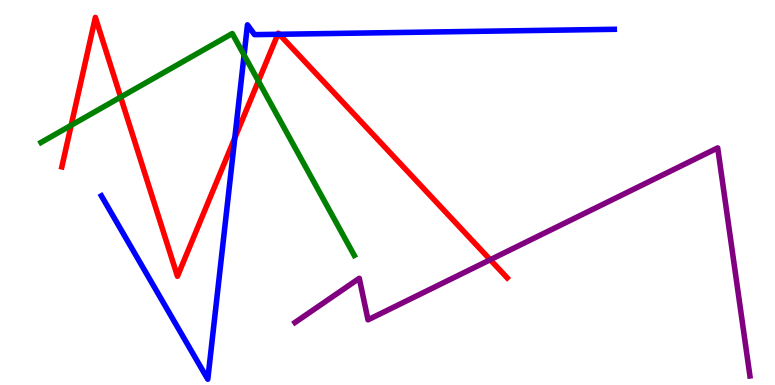[{'lines': ['blue', 'red'], 'intersections': [{'x': 3.03, 'y': 6.42}, {'x': 3.58, 'y': 9.11}, {'x': 3.6, 'y': 9.11}]}, {'lines': ['green', 'red'], 'intersections': [{'x': 0.918, 'y': 6.75}, {'x': 1.56, 'y': 7.48}, {'x': 3.33, 'y': 7.89}]}, {'lines': ['purple', 'red'], 'intersections': [{'x': 6.33, 'y': 3.25}]}, {'lines': ['blue', 'green'], 'intersections': [{'x': 3.15, 'y': 8.57}]}, {'lines': ['blue', 'purple'], 'intersections': []}, {'lines': ['green', 'purple'], 'intersections': []}]